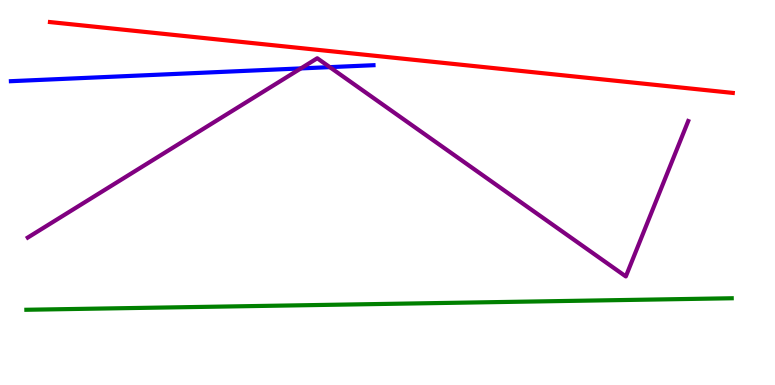[{'lines': ['blue', 'red'], 'intersections': []}, {'lines': ['green', 'red'], 'intersections': []}, {'lines': ['purple', 'red'], 'intersections': []}, {'lines': ['blue', 'green'], 'intersections': []}, {'lines': ['blue', 'purple'], 'intersections': [{'x': 3.88, 'y': 8.22}, {'x': 4.26, 'y': 8.26}]}, {'lines': ['green', 'purple'], 'intersections': []}]